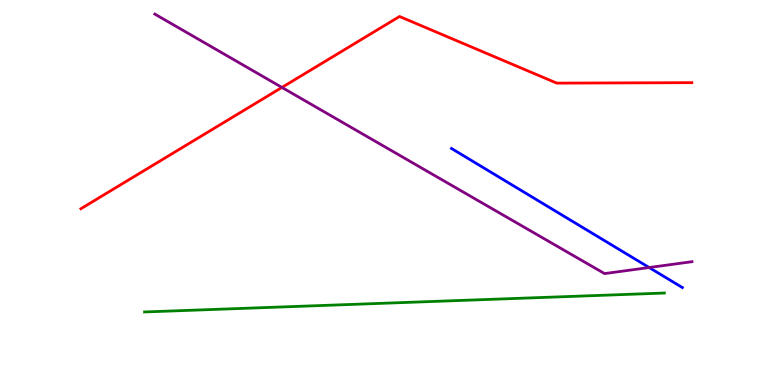[{'lines': ['blue', 'red'], 'intersections': []}, {'lines': ['green', 'red'], 'intersections': []}, {'lines': ['purple', 'red'], 'intersections': [{'x': 3.64, 'y': 7.73}]}, {'lines': ['blue', 'green'], 'intersections': []}, {'lines': ['blue', 'purple'], 'intersections': [{'x': 8.38, 'y': 3.05}]}, {'lines': ['green', 'purple'], 'intersections': []}]